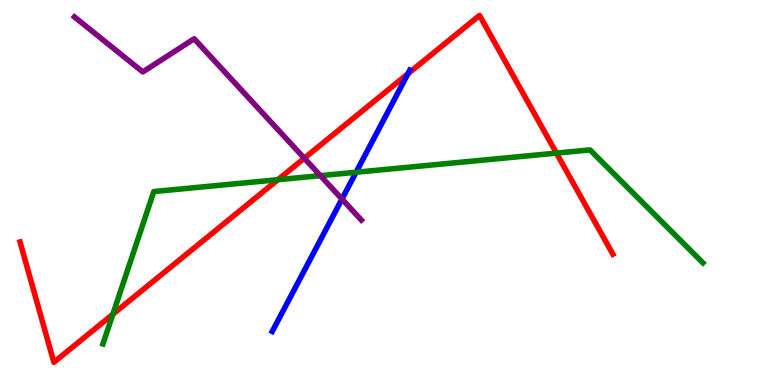[{'lines': ['blue', 'red'], 'intersections': [{'x': 5.26, 'y': 8.08}]}, {'lines': ['green', 'red'], 'intersections': [{'x': 1.46, 'y': 1.84}, {'x': 3.59, 'y': 5.33}, {'x': 7.18, 'y': 6.02}]}, {'lines': ['purple', 'red'], 'intersections': [{'x': 3.93, 'y': 5.89}]}, {'lines': ['blue', 'green'], 'intersections': [{'x': 4.59, 'y': 5.53}]}, {'lines': ['blue', 'purple'], 'intersections': [{'x': 4.41, 'y': 4.83}]}, {'lines': ['green', 'purple'], 'intersections': [{'x': 4.13, 'y': 5.44}]}]